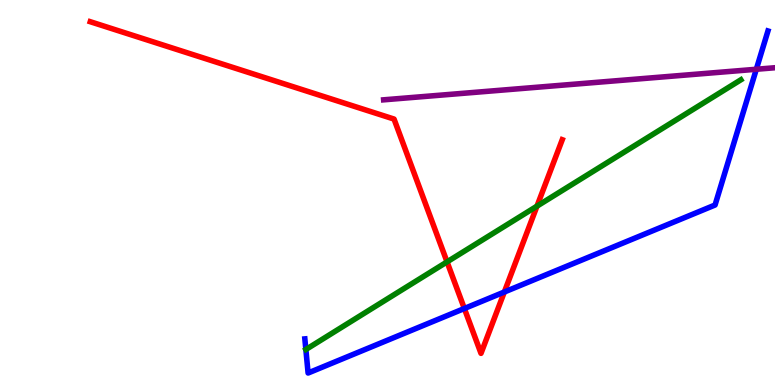[{'lines': ['blue', 'red'], 'intersections': [{'x': 5.99, 'y': 1.99}, {'x': 6.51, 'y': 2.42}]}, {'lines': ['green', 'red'], 'intersections': [{'x': 5.77, 'y': 3.2}, {'x': 6.93, 'y': 4.65}]}, {'lines': ['purple', 'red'], 'intersections': []}, {'lines': ['blue', 'green'], 'intersections': []}, {'lines': ['blue', 'purple'], 'intersections': [{'x': 9.76, 'y': 8.2}]}, {'lines': ['green', 'purple'], 'intersections': []}]